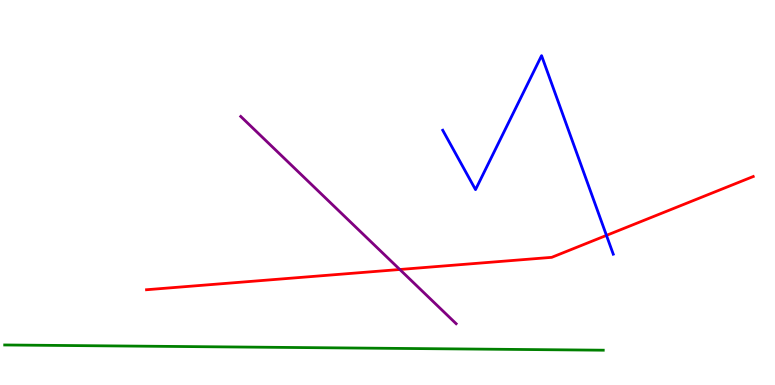[{'lines': ['blue', 'red'], 'intersections': [{'x': 7.83, 'y': 3.89}]}, {'lines': ['green', 'red'], 'intersections': []}, {'lines': ['purple', 'red'], 'intersections': [{'x': 5.16, 'y': 3.0}]}, {'lines': ['blue', 'green'], 'intersections': []}, {'lines': ['blue', 'purple'], 'intersections': []}, {'lines': ['green', 'purple'], 'intersections': []}]